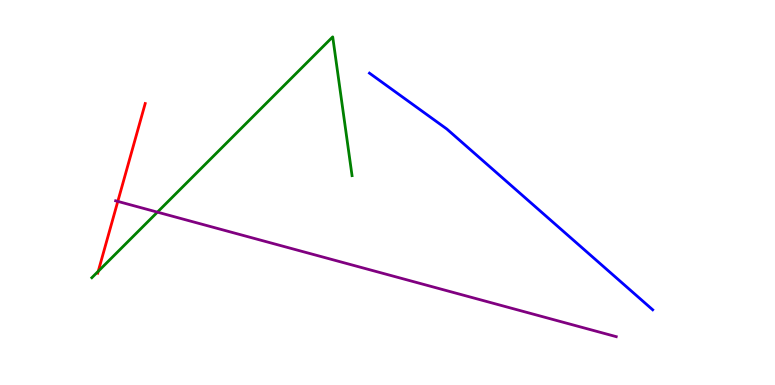[{'lines': ['blue', 'red'], 'intersections': []}, {'lines': ['green', 'red'], 'intersections': [{'x': 1.27, 'y': 2.95}]}, {'lines': ['purple', 'red'], 'intersections': [{'x': 1.52, 'y': 4.77}]}, {'lines': ['blue', 'green'], 'intersections': []}, {'lines': ['blue', 'purple'], 'intersections': []}, {'lines': ['green', 'purple'], 'intersections': [{'x': 2.03, 'y': 4.49}]}]